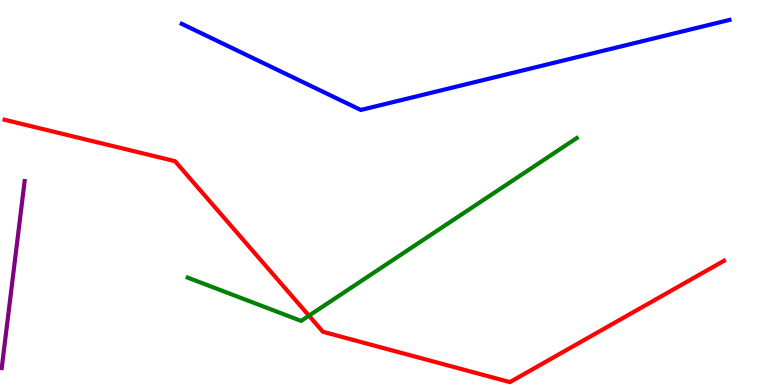[{'lines': ['blue', 'red'], 'intersections': []}, {'lines': ['green', 'red'], 'intersections': [{'x': 3.99, 'y': 1.8}]}, {'lines': ['purple', 'red'], 'intersections': []}, {'lines': ['blue', 'green'], 'intersections': []}, {'lines': ['blue', 'purple'], 'intersections': []}, {'lines': ['green', 'purple'], 'intersections': []}]